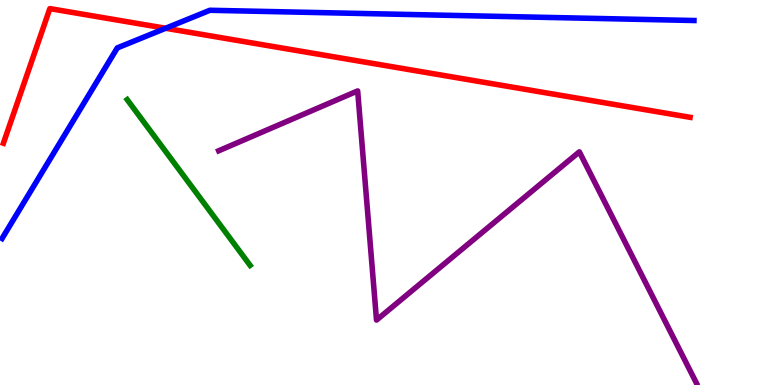[{'lines': ['blue', 'red'], 'intersections': [{'x': 2.14, 'y': 9.27}]}, {'lines': ['green', 'red'], 'intersections': []}, {'lines': ['purple', 'red'], 'intersections': []}, {'lines': ['blue', 'green'], 'intersections': []}, {'lines': ['blue', 'purple'], 'intersections': []}, {'lines': ['green', 'purple'], 'intersections': []}]